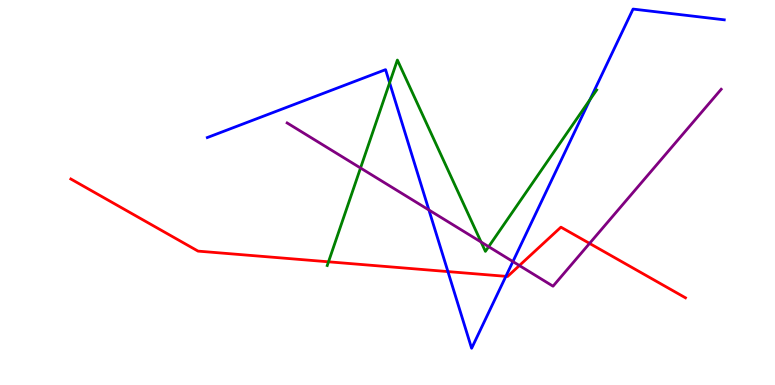[{'lines': ['blue', 'red'], 'intersections': [{'x': 5.78, 'y': 2.95}, {'x': 6.53, 'y': 2.82}]}, {'lines': ['green', 'red'], 'intersections': [{'x': 4.24, 'y': 3.2}]}, {'lines': ['purple', 'red'], 'intersections': [{'x': 6.7, 'y': 3.1}, {'x': 7.61, 'y': 3.68}]}, {'lines': ['blue', 'green'], 'intersections': [{'x': 5.03, 'y': 7.85}, {'x': 7.61, 'y': 7.41}]}, {'lines': ['blue', 'purple'], 'intersections': [{'x': 5.53, 'y': 4.55}, {'x': 6.62, 'y': 3.21}]}, {'lines': ['green', 'purple'], 'intersections': [{'x': 4.65, 'y': 5.64}, {'x': 6.21, 'y': 3.71}, {'x': 6.31, 'y': 3.59}]}]